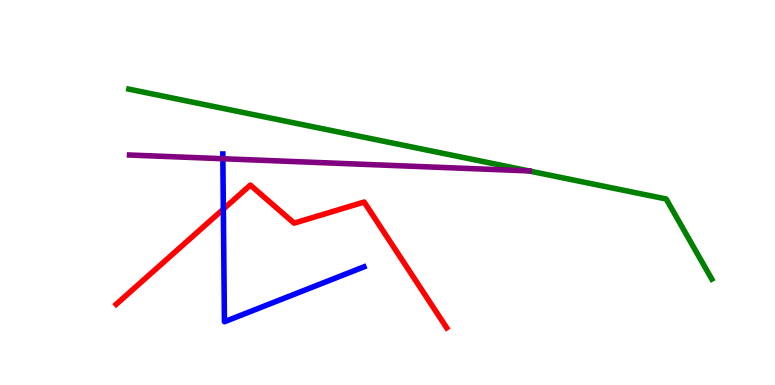[{'lines': ['blue', 'red'], 'intersections': [{'x': 2.88, 'y': 4.57}]}, {'lines': ['green', 'red'], 'intersections': []}, {'lines': ['purple', 'red'], 'intersections': []}, {'lines': ['blue', 'green'], 'intersections': []}, {'lines': ['blue', 'purple'], 'intersections': [{'x': 2.88, 'y': 5.88}]}, {'lines': ['green', 'purple'], 'intersections': [{'x': 6.82, 'y': 5.56}]}]